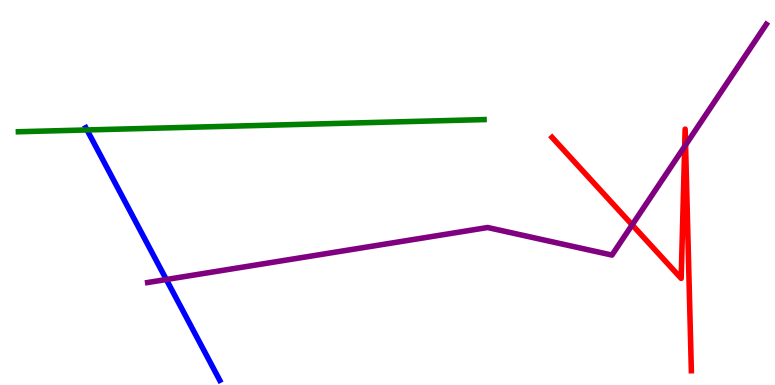[{'lines': ['blue', 'red'], 'intersections': []}, {'lines': ['green', 'red'], 'intersections': []}, {'lines': ['purple', 'red'], 'intersections': [{'x': 8.16, 'y': 4.16}, {'x': 8.83, 'y': 6.2}, {'x': 8.85, 'y': 6.23}]}, {'lines': ['blue', 'green'], 'intersections': [{'x': 1.12, 'y': 6.62}]}, {'lines': ['blue', 'purple'], 'intersections': [{'x': 2.15, 'y': 2.74}]}, {'lines': ['green', 'purple'], 'intersections': []}]